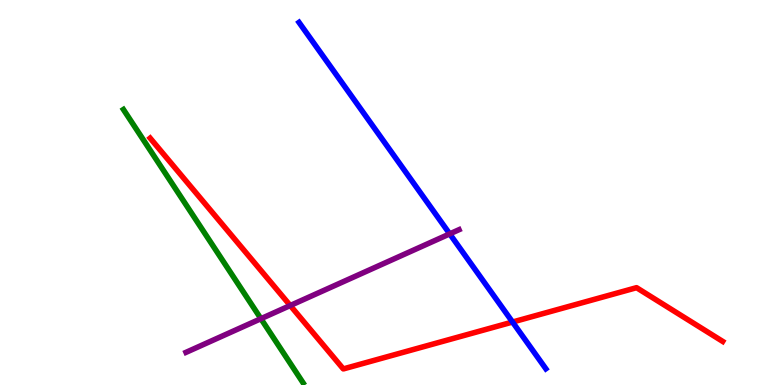[{'lines': ['blue', 'red'], 'intersections': [{'x': 6.61, 'y': 1.64}]}, {'lines': ['green', 'red'], 'intersections': []}, {'lines': ['purple', 'red'], 'intersections': [{'x': 3.75, 'y': 2.06}]}, {'lines': ['blue', 'green'], 'intersections': []}, {'lines': ['blue', 'purple'], 'intersections': [{'x': 5.8, 'y': 3.93}]}, {'lines': ['green', 'purple'], 'intersections': [{'x': 3.37, 'y': 1.72}]}]